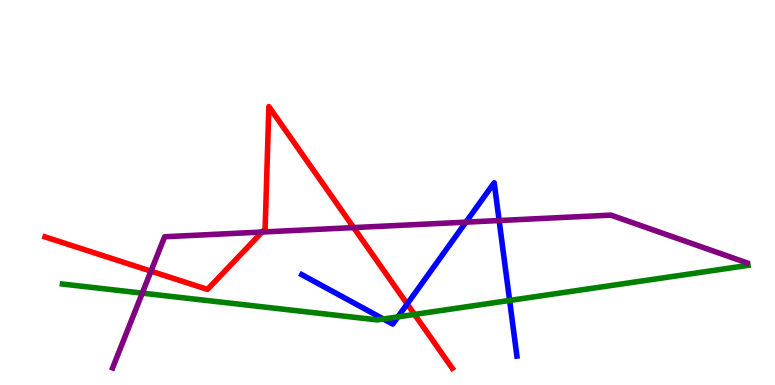[{'lines': ['blue', 'red'], 'intersections': [{'x': 5.25, 'y': 2.11}]}, {'lines': ['green', 'red'], 'intersections': [{'x': 5.35, 'y': 1.83}]}, {'lines': ['purple', 'red'], 'intersections': [{'x': 1.95, 'y': 2.96}, {'x': 3.38, 'y': 3.97}, {'x': 4.56, 'y': 4.09}]}, {'lines': ['blue', 'green'], 'intersections': [{'x': 4.95, 'y': 1.71}, {'x': 5.13, 'y': 1.77}, {'x': 6.58, 'y': 2.2}]}, {'lines': ['blue', 'purple'], 'intersections': [{'x': 6.01, 'y': 4.23}, {'x': 6.44, 'y': 4.27}]}, {'lines': ['green', 'purple'], 'intersections': [{'x': 1.84, 'y': 2.39}]}]